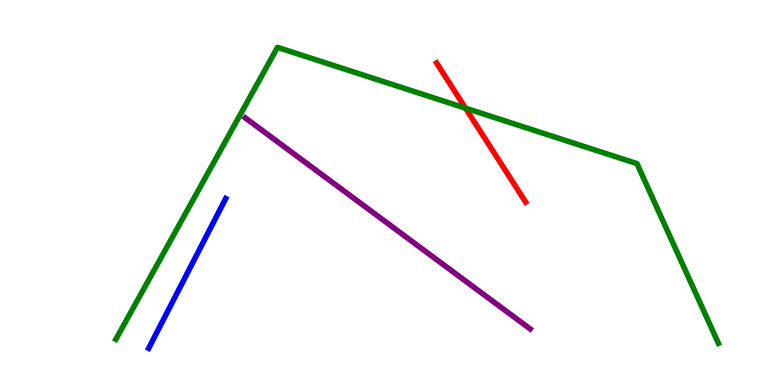[{'lines': ['blue', 'red'], 'intersections': []}, {'lines': ['green', 'red'], 'intersections': [{'x': 6.01, 'y': 7.19}]}, {'lines': ['purple', 'red'], 'intersections': []}, {'lines': ['blue', 'green'], 'intersections': []}, {'lines': ['blue', 'purple'], 'intersections': []}, {'lines': ['green', 'purple'], 'intersections': []}]